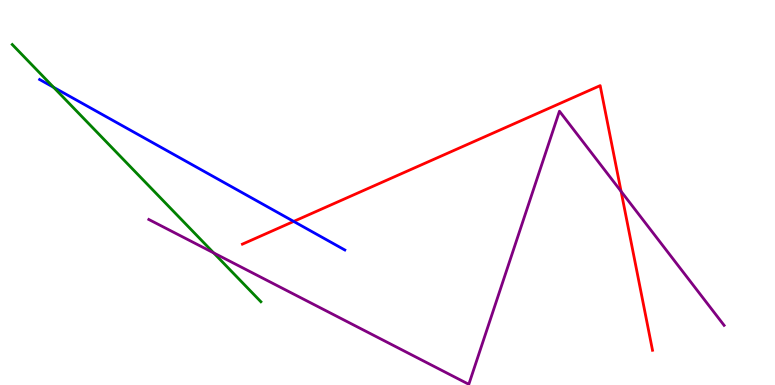[{'lines': ['blue', 'red'], 'intersections': [{'x': 3.79, 'y': 4.25}]}, {'lines': ['green', 'red'], 'intersections': []}, {'lines': ['purple', 'red'], 'intersections': [{'x': 8.01, 'y': 5.03}]}, {'lines': ['blue', 'green'], 'intersections': [{'x': 0.692, 'y': 7.73}]}, {'lines': ['blue', 'purple'], 'intersections': []}, {'lines': ['green', 'purple'], 'intersections': [{'x': 2.76, 'y': 3.43}]}]